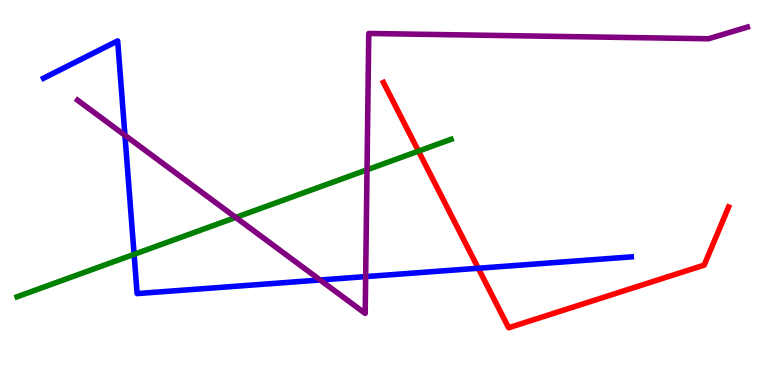[{'lines': ['blue', 'red'], 'intersections': [{'x': 6.17, 'y': 3.03}]}, {'lines': ['green', 'red'], 'intersections': [{'x': 5.4, 'y': 6.07}]}, {'lines': ['purple', 'red'], 'intersections': []}, {'lines': ['blue', 'green'], 'intersections': [{'x': 1.73, 'y': 3.39}]}, {'lines': ['blue', 'purple'], 'intersections': [{'x': 1.61, 'y': 6.49}, {'x': 4.13, 'y': 2.73}, {'x': 4.72, 'y': 2.82}]}, {'lines': ['green', 'purple'], 'intersections': [{'x': 3.04, 'y': 4.35}, {'x': 4.74, 'y': 5.59}]}]